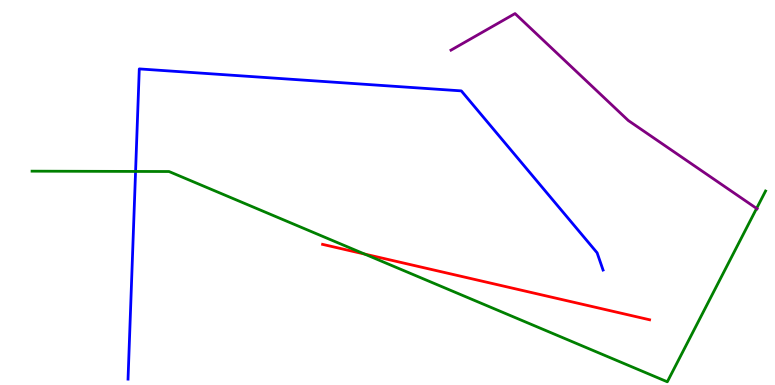[{'lines': ['blue', 'red'], 'intersections': []}, {'lines': ['green', 'red'], 'intersections': [{'x': 4.7, 'y': 3.4}]}, {'lines': ['purple', 'red'], 'intersections': []}, {'lines': ['blue', 'green'], 'intersections': [{'x': 1.75, 'y': 5.55}]}, {'lines': ['blue', 'purple'], 'intersections': []}, {'lines': ['green', 'purple'], 'intersections': [{'x': 9.76, 'y': 4.59}]}]